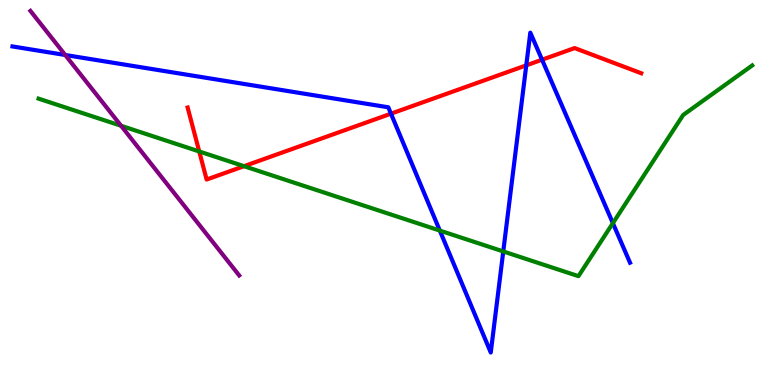[{'lines': ['blue', 'red'], 'intersections': [{'x': 5.04, 'y': 7.05}, {'x': 6.79, 'y': 8.3}, {'x': 6.99, 'y': 8.45}]}, {'lines': ['green', 'red'], 'intersections': [{'x': 2.57, 'y': 6.07}, {'x': 3.15, 'y': 5.68}]}, {'lines': ['purple', 'red'], 'intersections': []}, {'lines': ['blue', 'green'], 'intersections': [{'x': 5.68, 'y': 4.01}, {'x': 6.49, 'y': 3.47}, {'x': 7.91, 'y': 4.2}]}, {'lines': ['blue', 'purple'], 'intersections': [{'x': 0.841, 'y': 8.57}]}, {'lines': ['green', 'purple'], 'intersections': [{'x': 1.56, 'y': 6.73}]}]